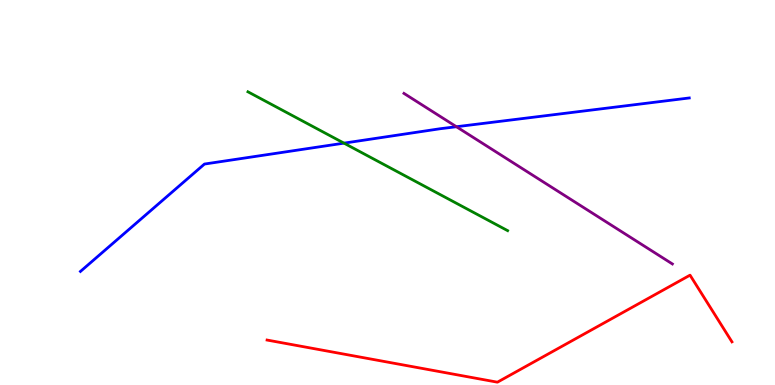[{'lines': ['blue', 'red'], 'intersections': []}, {'lines': ['green', 'red'], 'intersections': []}, {'lines': ['purple', 'red'], 'intersections': []}, {'lines': ['blue', 'green'], 'intersections': [{'x': 4.44, 'y': 6.28}]}, {'lines': ['blue', 'purple'], 'intersections': [{'x': 5.89, 'y': 6.71}]}, {'lines': ['green', 'purple'], 'intersections': []}]